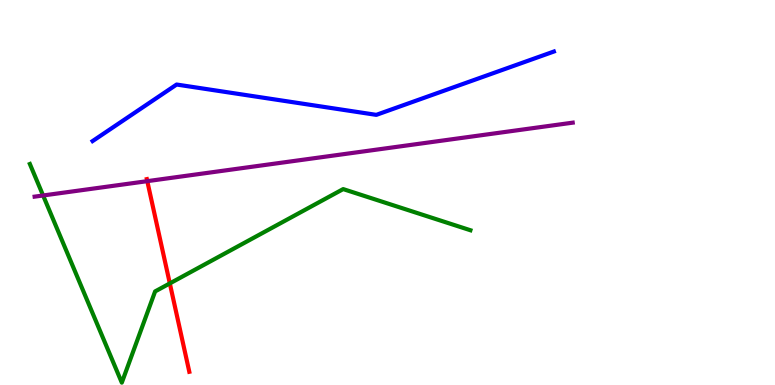[{'lines': ['blue', 'red'], 'intersections': []}, {'lines': ['green', 'red'], 'intersections': [{'x': 2.19, 'y': 2.64}]}, {'lines': ['purple', 'red'], 'intersections': [{'x': 1.9, 'y': 5.29}]}, {'lines': ['blue', 'green'], 'intersections': []}, {'lines': ['blue', 'purple'], 'intersections': []}, {'lines': ['green', 'purple'], 'intersections': [{'x': 0.556, 'y': 4.92}]}]